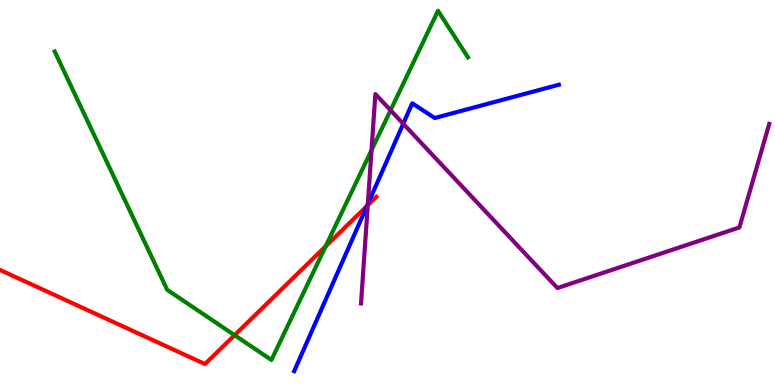[{'lines': ['blue', 'red'], 'intersections': [{'x': 4.74, 'y': 4.65}]}, {'lines': ['green', 'red'], 'intersections': [{'x': 3.03, 'y': 1.29}, {'x': 4.2, 'y': 3.6}]}, {'lines': ['purple', 'red'], 'intersections': [{'x': 4.75, 'y': 4.67}]}, {'lines': ['blue', 'green'], 'intersections': []}, {'lines': ['blue', 'purple'], 'intersections': [{'x': 4.75, 'y': 4.7}, {'x': 5.2, 'y': 6.79}]}, {'lines': ['green', 'purple'], 'intersections': [{'x': 4.79, 'y': 6.1}, {'x': 5.04, 'y': 7.14}]}]